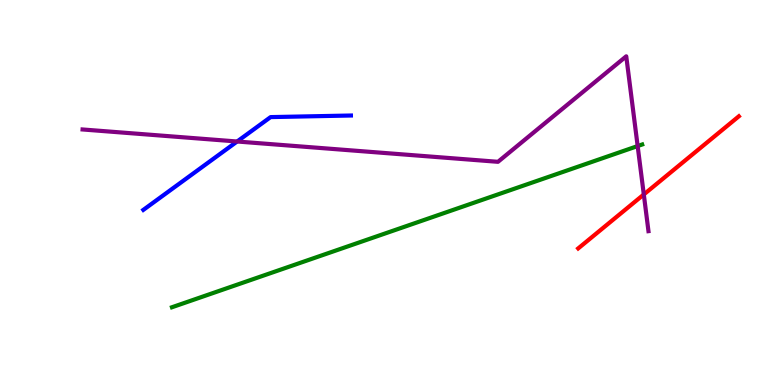[{'lines': ['blue', 'red'], 'intersections': []}, {'lines': ['green', 'red'], 'intersections': []}, {'lines': ['purple', 'red'], 'intersections': [{'x': 8.31, 'y': 4.95}]}, {'lines': ['blue', 'green'], 'intersections': []}, {'lines': ['blue', 'purple'], 'intersections': [{'x': 3.06, 'y': 6.32}]}, {'lines': ['green', 'purple'], 'intersections': [{'x': 8.23, 'y': 6.21}]}]